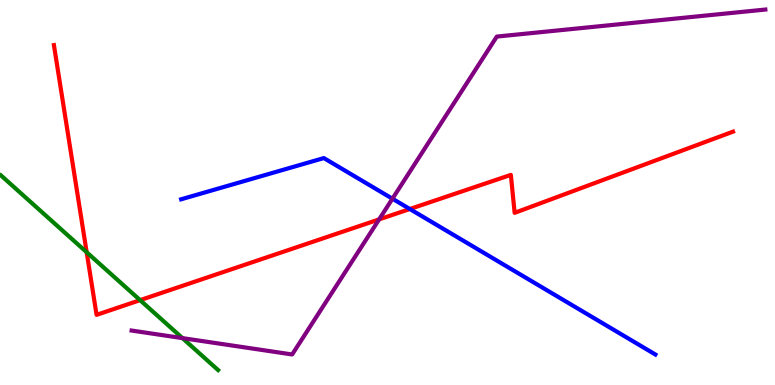[{'lines': ['blue', 'red'], 'intersections': [{'x': 5.29, 'y': 4.57}]}, {'lines': ['green', 'red'], 'intersections': [{'x': 1.12, 'y': 3.45}, {'x': 1.81, 'y': 2.2}]}, {'lines': ['purple', 'red'], 'intersections': [{'x': 4.89, 'y': 4.3}]}, {'lines': ['blue', 'green'], 'intersections': []}, {'lines': ['blue', 'purple'], 'intersections': [{'x': 5.06, 'y': 4.84}]}, {'lines': ['green', 'purple'], 'intersections': [{'x': 2.35, 'y': 1.22}]}]